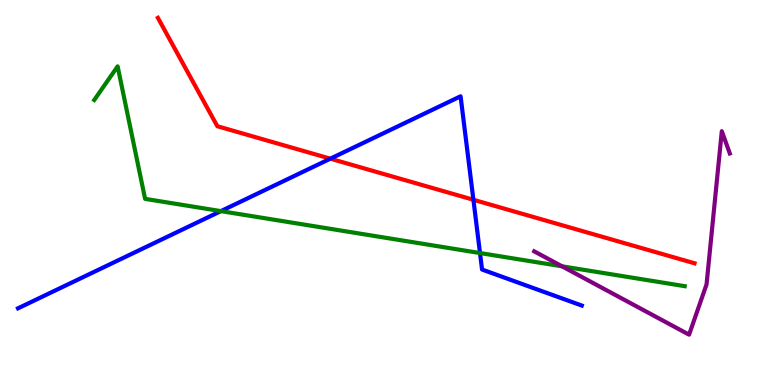[{'lines': ['blue', 'red'], 'intersections': [{'x': 4.26, 'y': 5.88}, {'x': 6.11, 'y': 4.81}]}, {'lines': ['green', 'red'], 'intersections': []}, {'lines': ['purple', 'red'], 'intersections': []}, {'lines': ['blue', 'green'], 'intersections': [{'x': 2.85, 'y': 4.52}, {'x': 6.19, 'y': 3.43}]}, {'lines': ['blue', 'purple'], 'intersections': []}, {'lines': ['green', 'purple'], 'intersections': [{'x': 7.25, 'y': 3.08}]}]